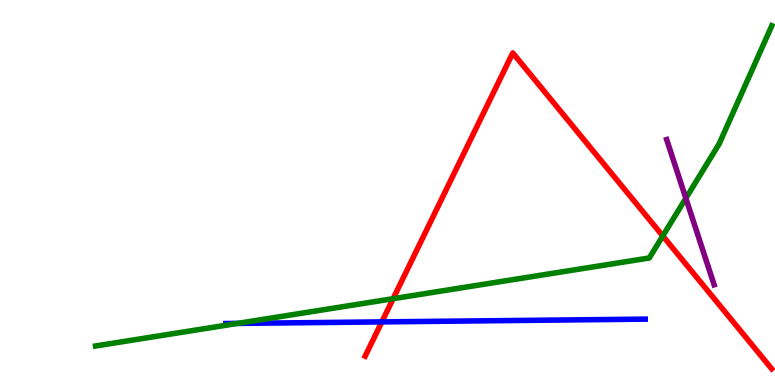[{'lines': ['blue', 'red'], 'intersections': [{'x': 4.93, 'y': 1.64}]}, {'lines': ['green', 'red'], 'intersections': [{'x': 5.07, 'y': 2.24}, {'x': 8.55, 'y': 3.87}]}, {'lines': ['purple', 'red'], 'intersections': []}, {'lines': ['blue', 'green'], 'intersections': [{'x': 3.07, 'y': 1.6}]}, {'lines': ['blue', 'purple'], 'intersections': []}, {'lines': ['green', 'purple'], 'intersections': [{'x': 8.85, 'y': 4.85}]}]